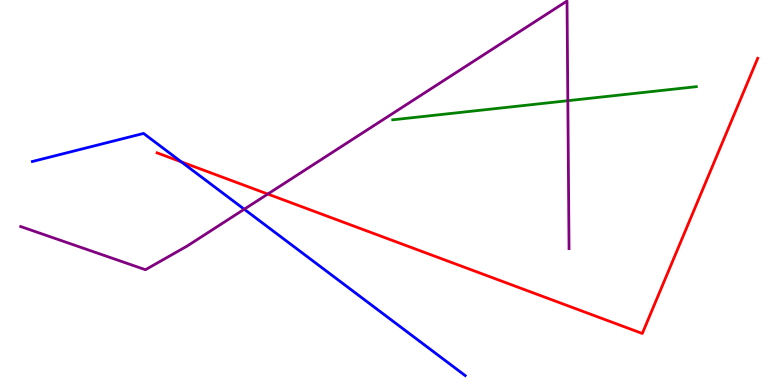[{'lines': ['blue', 'red'], 'intersections': [{'x': 2.34, 'y': 5.8}]}, {'lines': ['green', 'red'], 'intersections': []}, {'lines': ['purple', 'red'], 'intersections': [{'x': 3.46, 'y': 4.96}]}, {'lines': ['blue', 'green'], 'intersections': []}, {'lines': ['blue', 'purple'], 'intersections': [{'x': 3.15, 'y': 4.57}]}, {'lines': ['green', 'purple'], 'intersections': [{'x': 7.33, 'y': 7.38}]}]